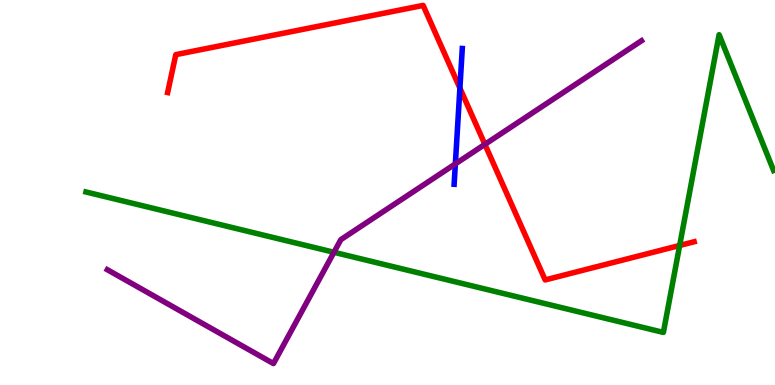[{'lines': ['blue', 'red'], 'intersections': [{'x': 5.93, 'y': 7.71}]}, {'lines': ['green', 'red'], 'intersections': [{'x': 8.77, 'y': 3.62}]}, {'lines': ['purple', 'red'], 'intersections': [{'x': 6.26, 'y': 6.25}]}, {'lines': ['blue', 'green'], 'intersections': []}, {'lines': ['blue', 'purple'], 'intersections': [{'x': 5.88, 'y': 5.74}]}, {'lines': ['green', 'purple'], 'intersections': [{'x': 4.31, 'y': 3.45}]}]